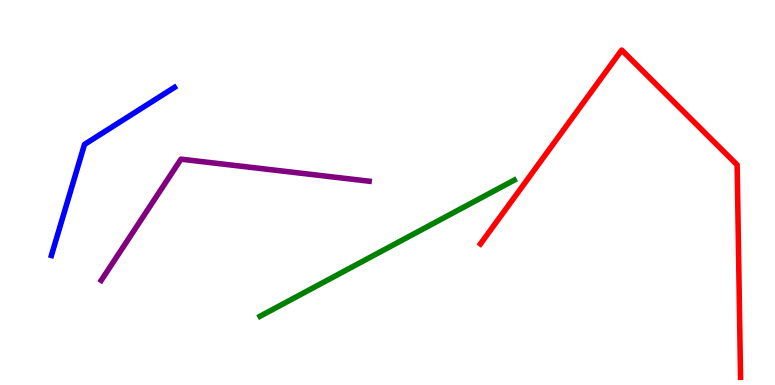[{'lines': ['blue', 'red'], 'intersections': []}, {'lines': ['green', 'red'], 'intersections': []}, {'lines': ['purple', 'red'], 'intersections': []}, {'lines': ['blue', 'green'], 'intersections': []}, {'lines': ['blue', 'purple'], 'intersections': []}, {'lines': ['green', 'purple'], 'intersections': []}]